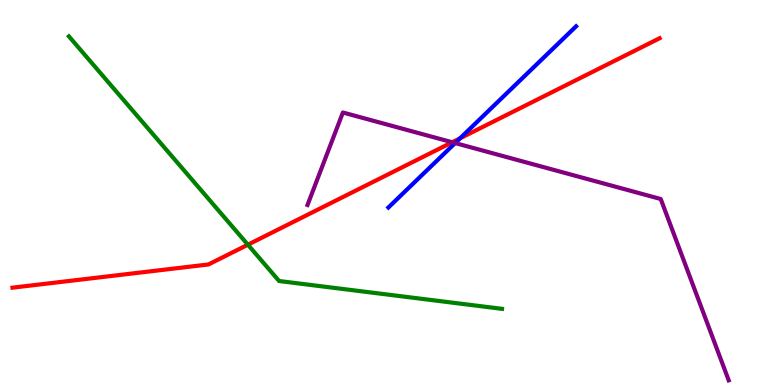[{'lines': ['blue', 'red'], 'intersections': [{'x': 5.94, 'y': 6.41}]}, {'lines': ['green', 'red'], 'intersections': [{'x': 3.2, 'y': 3.64}]}, {'lines': ['purple', 'red'], 'intersections': [{'x': 5.83, 'y': 6.31}]}, {'lines': ['blue', 'green'], 'intersections': []}, {'lines': ['blue', 'purple'], 'intersections': [{'x': 5.87, 'y': 6.28}]}, {'lines': ['green', 'purple'], 'intersections': []}]